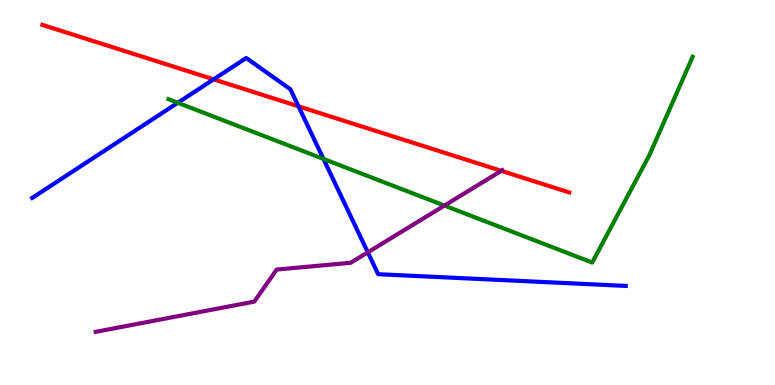[{'lines': ['blue', 'red'], 'intersections': [{'x': 2.76, 'y': 7.94}, {'x': 3.85, 'y': 7.24}]}, {'lines': ['green', 'red'], 'intersections': []}, {'lines': ['purple', 'red'], 'intersections': [{'x': 6.47, 'y': 5.56}]}, {'lines': ['blue', 'green'], 'intersections': [{'x': 2.29, 'y': 7.33}, {'x': 4.17, 'y': 5.87}]}, {'lines': ['blue', 'purple'], 'intersections': [{'x': 4.75, 'y': 3.45}]}, {'lines': ['green', 'purple'], 'intersections': [{'x': 5.73, 'y': 4.66}]}]